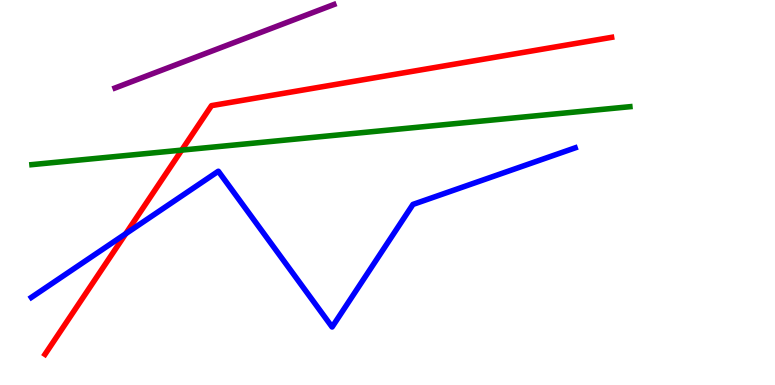[{'lines': ['blue', 'red'], 'intersections': [{'x': 1.62, 'y': 3.93}]}, {'lines': ['green', 'red'], 'intersections': [{'x': 2.34, 'y': 6.1}]}, {'lines': ['purple', 'red'], 'intersections': []}, {'lines': ['blue', 'green'], 'intersections': []}, {'lines': ['blue', 'purple'], 'intersections': []}, {'lines': ['green', 'purple'], 'intersections': []}]